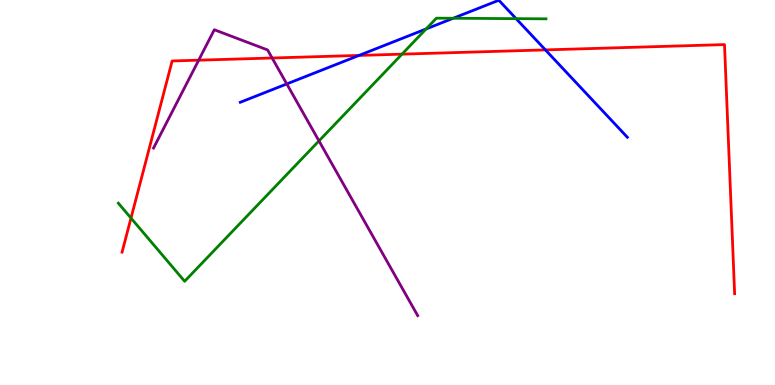[{'lines': ['blue', 'red'], 'intersections': [{'x': 4.63, 'y': 8.56}, {'x': 7.04, 'y': 8.7}]}, {'lines': ['green', 'red'], 'intersections': [{'x': 1.69, 'y': 4.34}, {'x': 5.19, 'y': 8.59}]}, {'lines': ['purple', 'red'], 'intersections': [{'x': 2.56, 'y': 8.44}, {'x': 3.51, 'y': 8.49}]}, {'lines': ['blue', 'green'], 'intersections': [{'x': 5.5, 'y': 9.25}, {'x': 5.85, 'y': 9.53}, {'x': 6.66, 'y': 9.52}]}, {'lines': ['blue', 'purple'], 'intersections': [{'x': 3.7, 'y': 7.82}]}, {'lines': ['green', 'purple'], 'intersections': [{'x': 4.12, 'y': 6.34}]}]